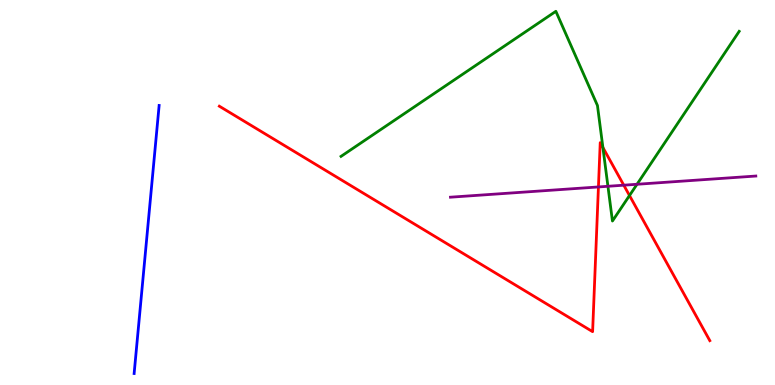[{'lines': ['blue', 'red'], 'intersections': []}, {'lines': ['green', 'red'], 'intersections': [{'x': 7.78, 'y': 6.17}, {'x': 8.12, 'y': 4.92}]}, {'lines': ['purple', 'red'], 'intersections': [{'x': 7.72, 'y': 5.14}, {'x': 8.05, 'y': 5.19}]}, {'lines': ['blue', 'green'], 'intersections': []}, {'lines': ['blue', 'purple'], 'intersections': []}, {'lines': ['green', 'purple'], 'intersections': [{'x': 7.84, 'y': 5.16}, {'x': 8.22, 'y': 5.21}]}]